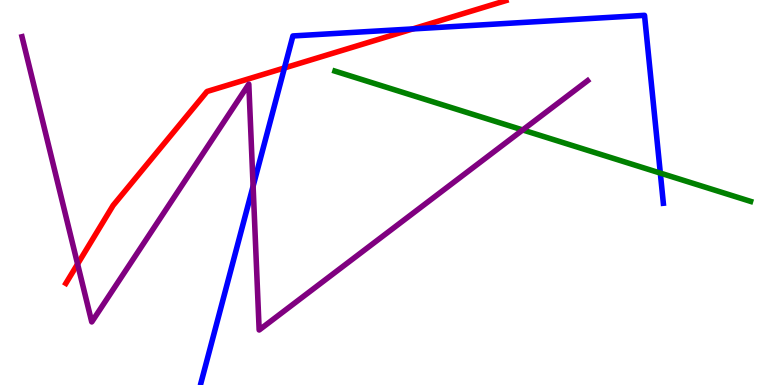[{'lines': ['blue', 'red'], 'intersections': [{'x': 3.67, 'y': 8.24}, {'x': 5.33, 'y': 9.25}]}, {'lines': ['green', 'red'], 'intersections': []}, {'lines': ['purple', 'red'], 'intersections': [{'x': 1.0, 'y': 3.14}]}, {'lines': ['blue', 'green'], 'intersections': [{'x': 8.52, 'y': 5.5}]}, {'lines': ['blue', 'purple'], 'intersections': [{'x': 3.27, 'y': 5.16}]}, {'lines': ['green', 'purple'], 'intersections': [{'x': 6.74, 'y': 6.62}]}]